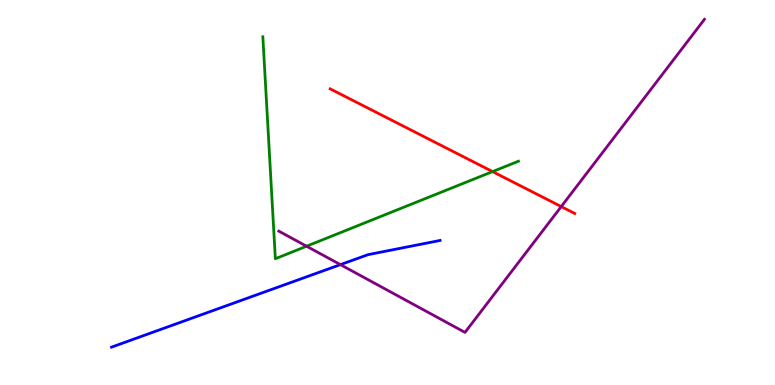[{'lines': ['blue', 'red'], 'intersections': []}, {'lines': ['green', 'red'], 'intersections': [{'x': 6.36, 'y': 5.54}]}, {'lines': ['purple', 'red'], 'intersections': [{'x': 7.24, 'y': 4.63}]}, {'lines': ['blue', 'green'], 'intersections': []}, {'lines': ['blue', 'purple'], 'intersections': [{'x': 4.39, 'y': 3.13}]}, {'lines': ['green', 'purple'], 'intersections': [{'x': 3.96, 'y': 3.6}]}]